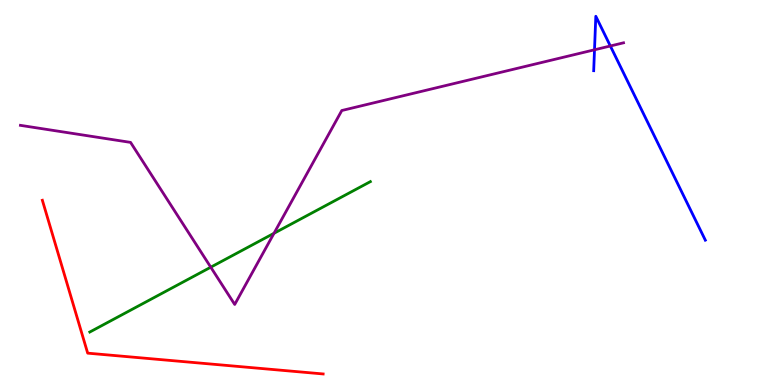[{'lines': ['blue', 'red'], 'intersections': []}, {'lines': ['green', 'red'], 'intersections': []}, {'lines': ['purple', 'red'], 'intersections': []}, {'lines': ['blue', 'green'], 'intersections': []}, {'lines': ['blue', 'purple'], 'intersections': [{'x': 7.67, 'y': 8.71}, {'x': 7.88, 'y': 8.81}]}, {'lines': ['green', 'purple'], 'intersections': [{'x': 2.72, 'y': 3.06}, {'x': 3.54, 'y': 3.94}]}]